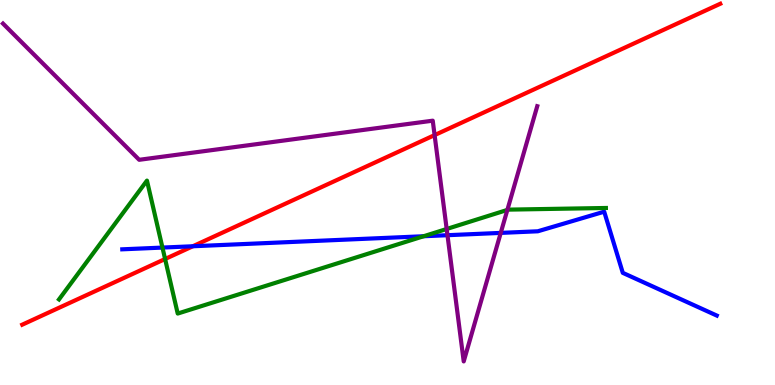[{'lines': ['blue', 'red'], 'intersections': [{'x': 2.49, 'y': 3.6}]}, {'lines': ['green', 'red'], 'intersections': [{'x': 2.13, 'y': 3.27}]}, {'lines': ['purple', 'red'], 'intersections': [{'x': 5.61, 'y': 6.49}]}, {'lines': ['blue', 'green'], 'intersections': [{'x': 2.1, 'y': 3.57}, {'x': 5.47, 'y': 3.86}]}, {'lines': ['blue', 'purple'], 'intersections': [{'x': 5.77, 'y': 3.89}, {'x': 6.46, 'y': 3.95}]}, {'lines': ['green', 'purple'], 'intersections': [{'x': 5.76, 'y': 4.05}, {'x': 6.55, 'y': 4.55}]}]